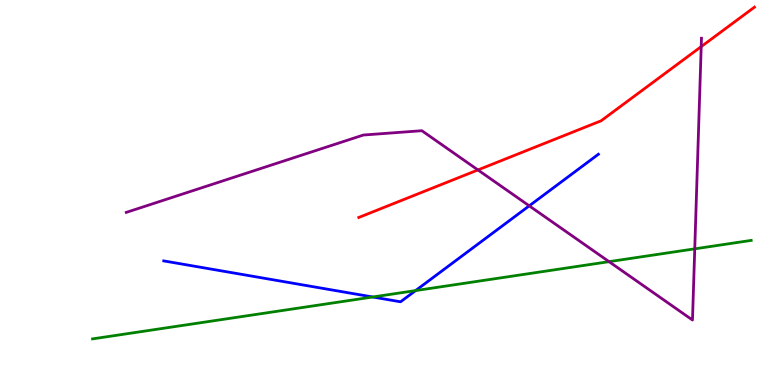[{'lines': ['blue', 'red'], 'intersections': []}, {'lines': ['green', 'red'], 'intersections': []}, {'lines': ['purple', 'red'], 'intersections': [{'x': 6.17, 'y': 5.59}, {'x': 9.05, 'y': 8.79}]}, {'lines': ['blue', 'green'], 'intersections': [{'x': 4.81, 'y': 2.29}, {'x': 5.36, 'y': 2.45}]}, {'lines': ['blue', 'purple'], 'intersections': [{'x': 6.83, 'y': 4.65}]}, {'lines': ['green', 'purple'], 'intersections': [{'x': 7.86, 'y': 3.2}, {'x': 8.96, 'y': 3.54}]}]